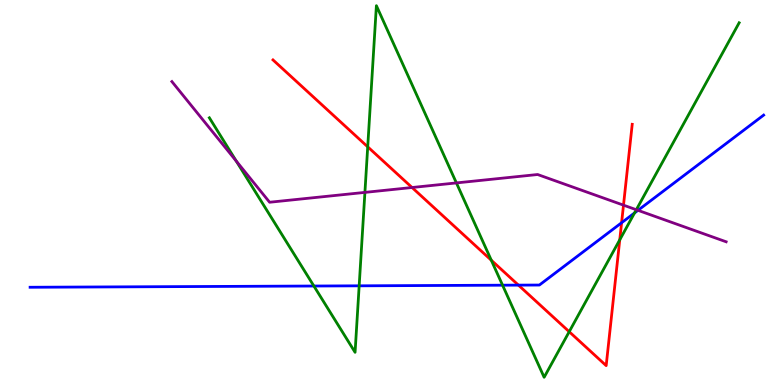[{'lines': ['blue', 'red'], 'intersections': [{'x': 6.69, 'y': 2.59}, {'x': 8.02, 'y': 4.21}]}, {'lines': ['green', 'red'], 'intersections': [{'x': 4.74, 'y': 6.19}, {'x': 6.34, 'y': 3.24}, {'x': 7.34, 'y': 1.38}, {'x': 8.0, 'y': 3.77}]}, {'lines': ['purple', 'red'], 'intersections': [{'x': 5.32, 'y': 5.13}, {'x': 8.05, 'y': 4.67}]}, {'lines': ['blue', 'green'], 'intersections': [{'x': 4.05, 'y': 2.57}, {'x': 4.63, 'y': 2.58}, {'x': 6.48, 'y': 2.59}, {'x': 8.19, 'y': 4.47}]}, {'lines': ['blue', 'purple'], 'intersections': [{'x': 8.23, 'y': 4.54}]}, {'lines': ['green', 'purple'], 'intersections': [{'x': 3.05, 'y': 5.82}, {'x': 4.71, 'y': 5.0}, {'x': 5.89, 'y': 5.25}, {'x': 8.21, 'y': 4.55}]}]